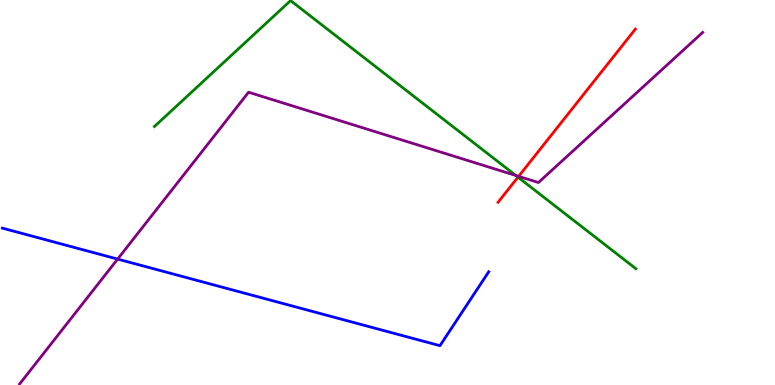[{'lines': ['blue', 'red'], 'intersections': []}, {'lines': ['green', 'red'], 'intersections': [{'x': 6.68, 'y': 5.4}]}, {'lines': ['purple', 'red'], 'intersections': [{'x': 6.69, 'y': 5.42}]}, {'lines': ['blue', 'green'], 'intersections': []}, {'lines': ['blue', 'purple'], 'intersections': [{'x': 1.52, 'y': 3.27}]}, {'lines': ['green', 'purple'], 'intersections': [{'x': 6.66, 'y': 5.44}]}]